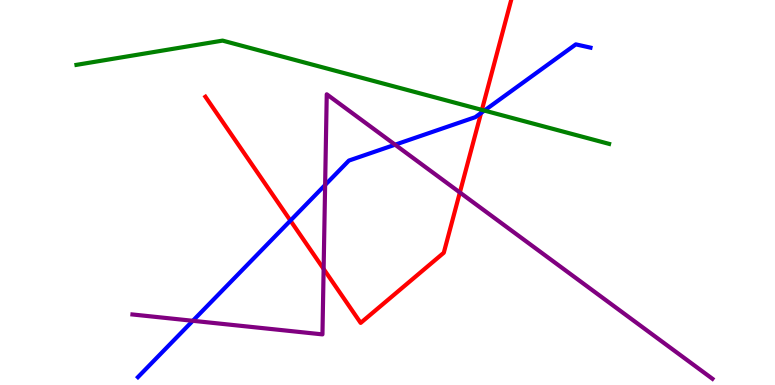[{'lines': ['blue', 'red'], 'intersections': [{'x': 3.75, 'y': 4.27}, {'x': 6.21, 'y': 7.07}]}, {'lines': ['green', 'red'], 'intersections': [{'x': 6.22, 'y': 7.15}]}, {'lines': ['purple', 'red'], 'intersections': [{'x': 4.18, 'y': 3.01}, {'x': 5.93, 'y': 5.0}]}, {'lines': ['blue', 'green'], 'intersections': [{'x': 6.25, 'y': 7.13}]}, {'lines': ['blue', 'purple'], 'intersections': [{'x': 2.49, 'y': 1.67}, {'x': 4.2, 'y': 5.2}, {'x': 5.1, 'y': 6.24}]}, {'lines': ['green', 'purple'], 'intersections': []}]